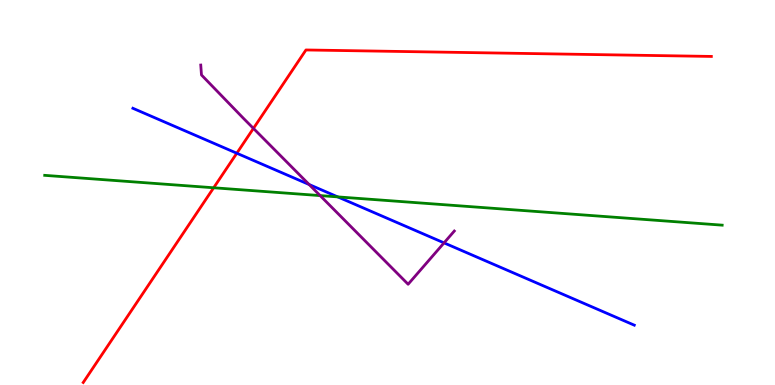[{'lines': ['blue', 'red'], 'intersections': [{'x': 3.06, 'y': 6.02}]}, {'lines': ['green', 'red'], 'intersections': [{'x': 2.76, 'y': 5.12}]}, {'lines': ['purple', 'red'], 'intersections': [{'x': 3.27, 'y': 6.67}]}, {'lines': ['blue', 'green'], 'intersections': [{'x': 4.36, 'y': 4.89}]}, {'lines': ['blue', 'purple'], 'intersections': [{'x': 3.99, 'y': 5.21}, {'x': 5.73, 'y': 3.69}]}, {'lines': ['green', 'purple'], 'intersections': [{'x': 4.13, 'y': 4.92}]}]